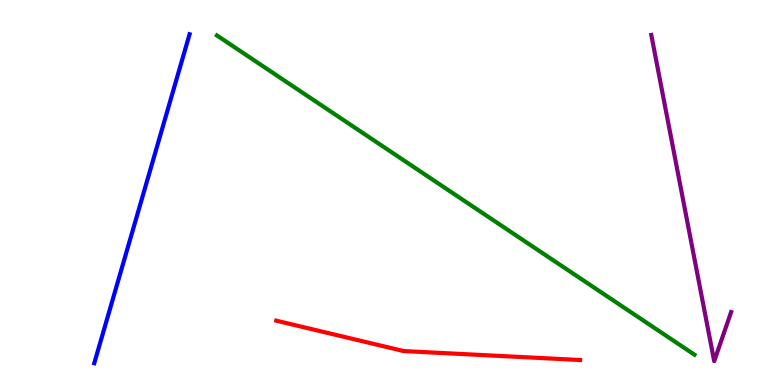[{'lines': ['blue', 'red'], 'intersections': []}, {'lines': ['green', 'red'], 'intersections': []}, {'lines': ['purple', 'red'], 'intersections': []}, {'lines': ['blue', 'green'], 'intersections': []}, {'lines': ['blue', 'purple'], 'intersections': []}, {'lines': ['green', 'purple'], 'intersections': []}]